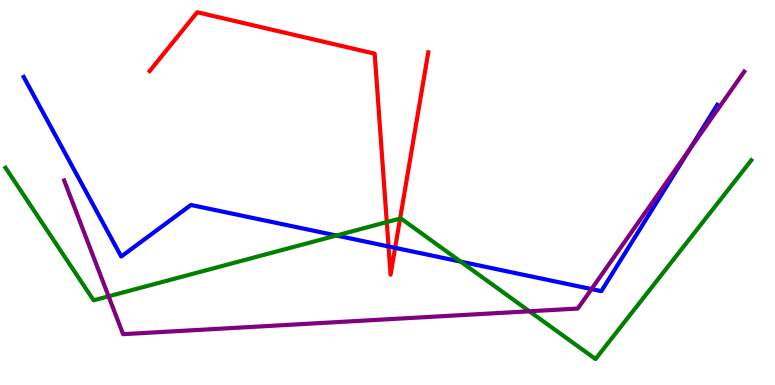[{'lines': ['blue', 'red'], 'intersections': [{'x': 5.01, 'y': 3.6}, {'x': 5.1, 'y': 3.56}]}, {'lines': ['green', 'red'], 'intersections': [{'x': 4.99, 'y': 4.23}, {'x': 5.16, 'y': 4.32}]}, {'lines': ['purple', 'red'], 'intersections': []}, {'lines': ['blue', 'green'], 'intersections': [{'x': 4.34, 'y': 3.88}, {'x': 5.94, 'y': 3.21}]}, {'lines': ['blue', 'purple'], 'intersections': [{'x': 7.63, 'y': 2.49}, {'x': 8.89, 'y': 6.11}]}, {'lines': ['green', 'purple'], 'intersections': [{'x': 1.4, 'y': 2.3}, {'x': 6.83, 'y': 1.91}]}]